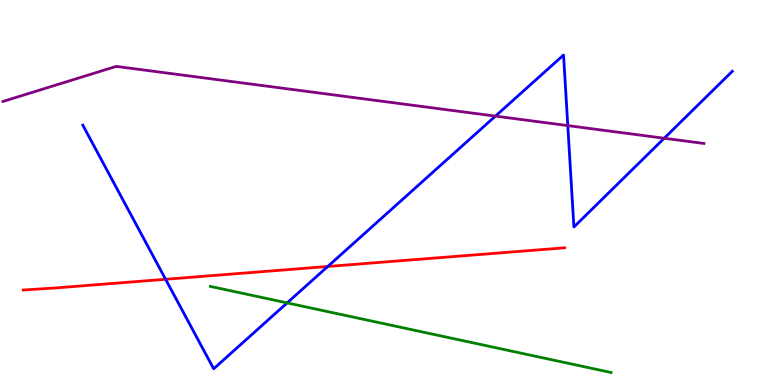[{'lines': ['blue', 'red'], 'intersections': [{'x': 2.14, 'y': 2.75}, {'x': 4.23, 'y': 3.08}]}, {'lines': ['green', 'red'], 'intersections': []}, {'lines': ['purple', 'red'], 'intersections': []}, {'lines': ['blue', 'green'], 'intersections': [{'x': 3.71, 'y': 2.13}]}, {'lines': ['blue', 'purple'], 'intersections': [{'x': 6.39, 'y': 6.98}, {'x': 7.33, 'y': 6.74}, {'x': 8.57, 'y': 6.41}]}, {'lines': ['green', 'purple'], 'intersections': []}]